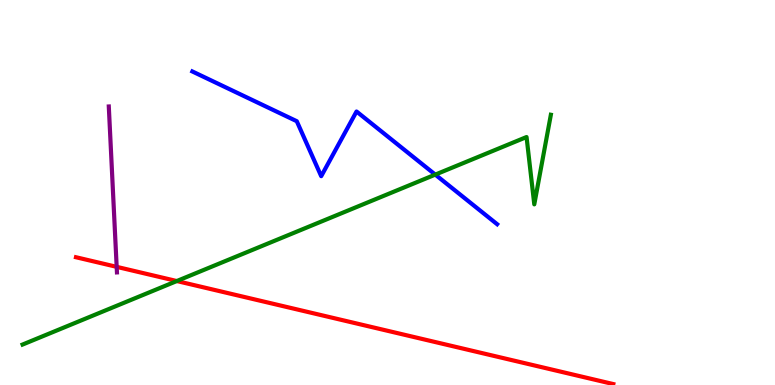[{'lines': ['blue', 'red'], 'intersections': []}, {'lines': ['green', 'red'], 'intersections': [{'x': 2.28, 'y': 2.7}]}, {'lines': ['purple', 'red'], 'intersections': [{'x': 1.51, 'y': 3.07}]}, {'lines': ['blue', 'green'], 'intersections': [{'x': 5.62, 'y': 5.46}]}, {'lines': ['blue', 'purple'], 'intersections': []}, {'lines': ['green', 'purple'], 'intersections': []}]